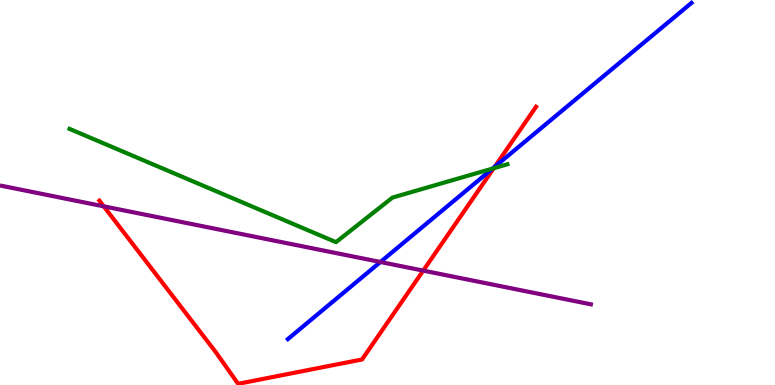[{'lines': ['blue', 'red'], 'intersections': [{'x': 6.38, 'y': 5.67}]}, {'lines': ['green', 'red'], 'intersections': [{'x': 6.37, 'y': 5.63}]}, {'lines': ['purple', 'red'], 'intersections': [{'x': 1.34, 'y': 4.64}, {'x': 5.46, 'y': 2.97}]}, {'lines': ['blue', 'green'], 'intersections': [{'x': 6.36, 'y': 5.62}]}, {'lines': ['blue', 'purple'], 'intersections': [{'x': 4.91, 'y': 3.19}]}, {'lines': ['green', 'purple'], 'intersections': []}]